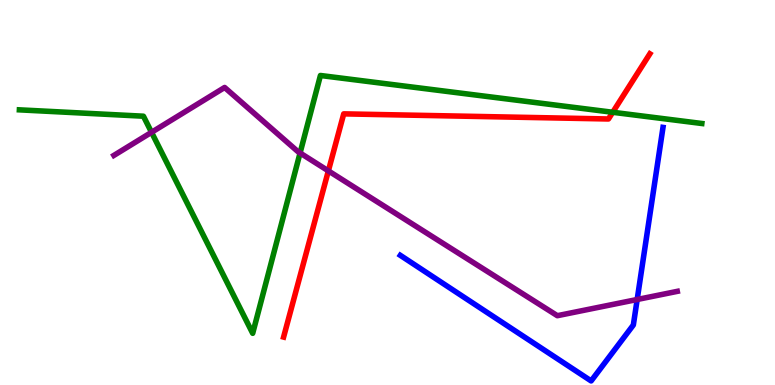[{'lines': ['blue', 'red'], 'intersections': []}, {'lines': ['green', 'red'], 'intersections': [{'x': 7.91, 'y': 7.08}]}, {'lines': ['purple', 'red'], 'intersections': [{'x': 4.24, 'y': 5.56}]}, {'lines': ['blue', 'green'], 'intersections': []}, {'lines': ['blue', 'purple'], 'intersections': [{'x': 8.22, 'y': 2.22}]}, {'lines': ['green', 'purple'], 'intersections': [{'x': 1.96, 'y': 6.56}, {'x': 3.87, 'y': 6.03}]}]